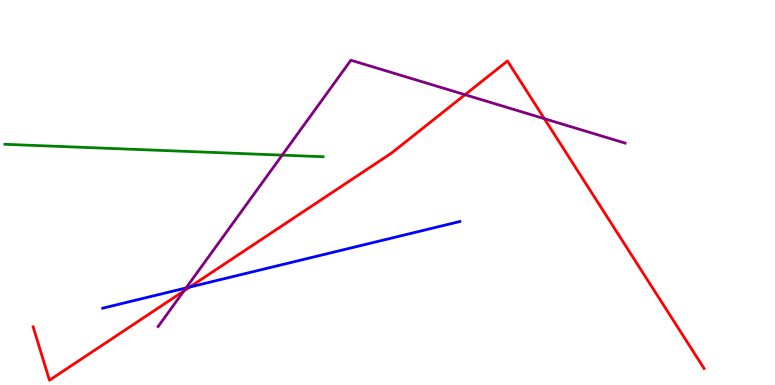[{'lines': ['blue', 'red'], 'intersections': [{'x': 2.45, 'y': 2.54}]}, {'lines': ['green', 'red'], 'intersections': []}, {'lines': ['purple', 'red'], 'intersections': [{'x': 2.37, 'y': 2.44}, {'x': 6.0, 'y': 7.54}, {'x': 7.02, 'y': 6.92}]}, {'lines': ['blue', 'green'], 'intersections': []}, {'lines': ['blue', 'purple'], 'intersections': [{'x': 2.4, 'y': 2.52}]}, {'lines': ['green', 'purple'], 'intersections': [{'x': 3.64, 'y': 5.97}]}]